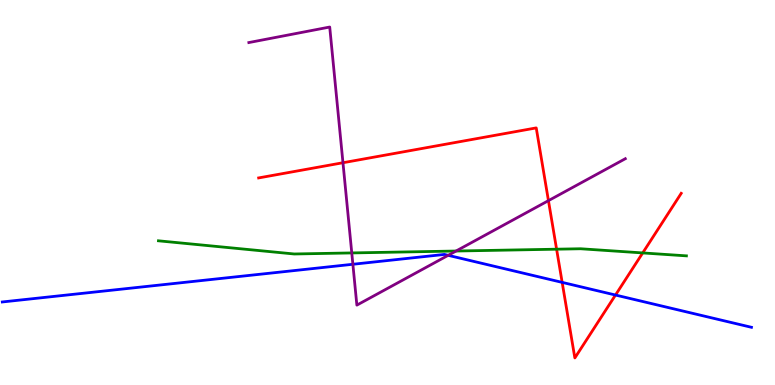[{'lines': ['blue', 'red'], 'intersections': [{'x': 7.25, 'y': 2.67}, {'x': 7.94, 'y': 2.34}]}, {'lines': ['green', 'red'], 'intersections': [{'x': 7.18, 'y': 3.53}, {'x': 8.29, 'y': 3.43}]}, {'lines': ['purple', 'red'], 'intersections': [{'x': 4.43, 'y': 5.77}, {'x': 7.08, 'y': 4.79}]}, {'lines': ['blue', 'green'], 'intersections': []}, {'lines': ['blue', 'purple'], 'intersections': [{'x': 4.55, 'y': 3.14}, {'x': 5.78, 'y': 3.37}]}, {'lines': ['green', 'purple'], 'intersections': [{'x': 4.54, 'y': 3.43}, {'x': 5.88, 'y': 3.48}]}]